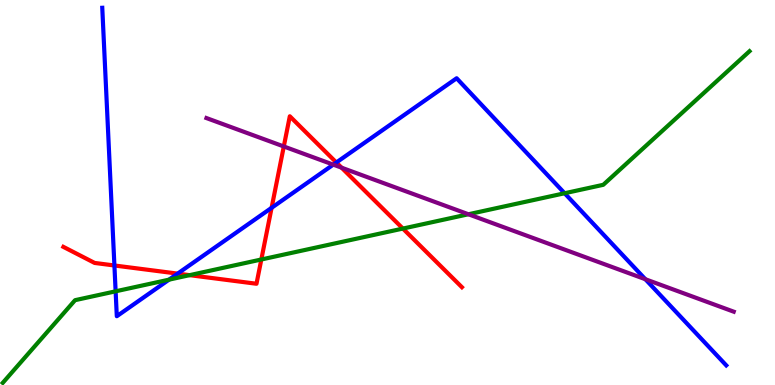[{'lines': ['blue', 'red'], 'intersections': [{'x': 1.48, 'y': 3.1}, {'x': 2.29, 'y': 2.89}, {'x': 3.5, 'y': 4.6}, {'x': 4.34, 'y': 5.78}]}, {'lines': ['green', 'red'], 'intersections': [{'x': 2.45, 'y': 2.85}, {'x': 3.37, 'y': 3.26}, {'x': 5.2, 'y': 4.06}]}, {'lines': ['purple', 'red'], 'intersections': [{'x': 3.66, 'y': 6.2}, {'x': 4.41, 'y': 5.64}]}, {'lines': ['blue', 'green'], 'intersections': [{'x': 1.49, 'y': 2.43}, {'x': 2.18, 'y': 2.74}, {'x': 7.29, 'y': 4.98}]}, {'lines': ['blue', 'purple'], 'intersections': [{'x': 4.3, 'y': 5.72}, {'x': 8.33, 'y': 2.75}]}, {'lines': ['green', 'purple'], 'intersections': [{'x': 6.04, 'y': 4.43}]}]